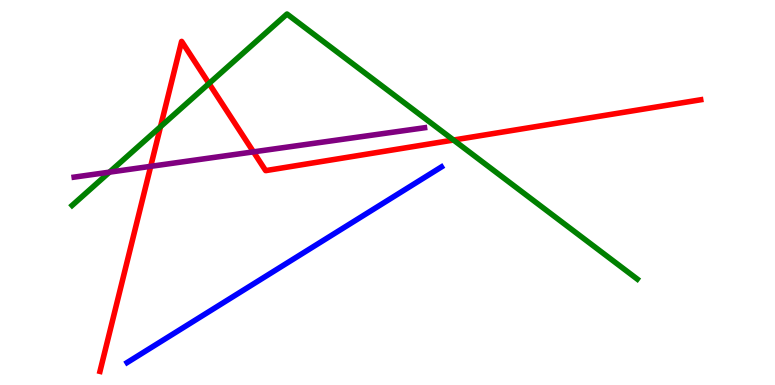[{'lines': ['blue', 'red'], 'intersections': []}, {'lines': ['green', 'red'], 'intersections': [{'x': 2.07, 'y': 6.71}, {'x': 2.7, 'y': 7.83}, {'x': 5.85, 'y': 6.36}]}, {'lines': ['purple', 'red'], 'intersections': [{'x': 1.94, 'y': 5.68}, {'x': 3.27, 'y': 6.06}]}, {'lines': ['blue', 'green'], 'intersections': []}, {'lines': ['blue', 'purple'], 'intersections': []}, {'lines': ['green', 'purple'], 'intersections': [{'x': 1.41, 'y': 5.53}]}]